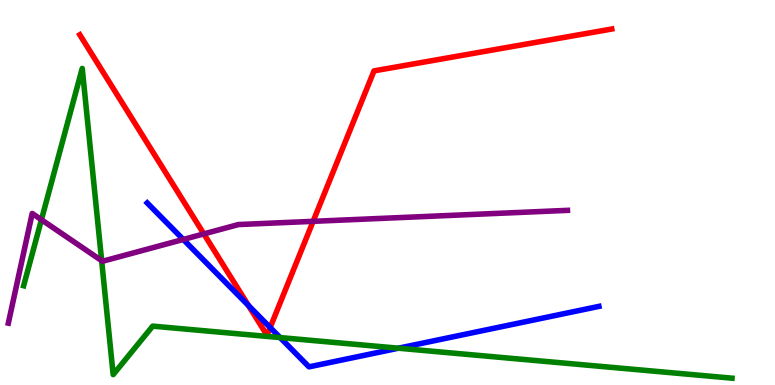[{'lines': ['blue', 'red'], 'intersections': [{'x': 3.21, 'y': 2.06}, {'x': 3.49, 'y': 1.49}]}, {'lines': ['green', 'red'], 'intersections': []}, {'lines': ['purple', 'red'], 'intersections': [{'x': 2.63, 'y': 3.92}, {'x': 4.04, 'y': 4.25}]}, {'lines': ['blue', 'green'], 'intersections': [{'x': 3.61, 'y': 1.23}, {'x': 5.14, 'y': 0.956}]}, {'lines': ['blue', 'purple'], 'intersections': [{'x': 2.36, 'y': 3.78}]}, {'lines': ['green', 'purple'], 'intersections': [{'x': 0.535, 'y': 4.29}, {'x': 1.31, 'y': 3.23}]}]